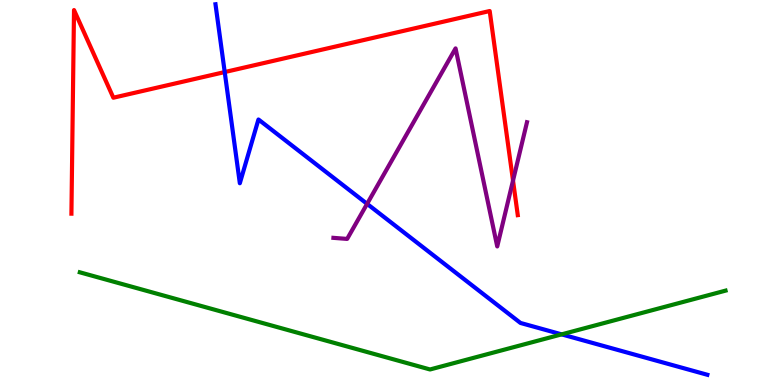[{'lines': ['blue', 'red'], 'intersections': [{'x': 2.9, 'y': 8.13}]}, {'lines': ['green', 'red'], 'intersections': []}, {'lines': ['purple', 'red'], 'intersections': [{'x': 6.62, 'y': 5.31}]}, {'lines': ['blue', 'green'], 'intersections': [{'x': 7.25, 'y': 1.32}]}, {'lines': ['blue', 'purple'], 'intersections': [{'x': 4.74, 'y': 4.71}]}, {'lines': ['green', 'purple'], 'intersections': []}]